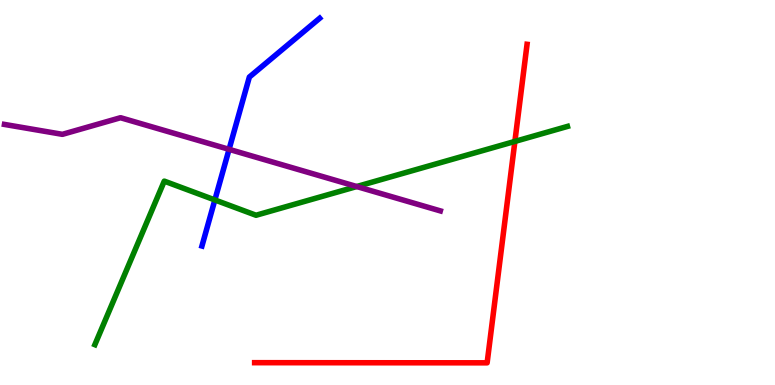[{'lines': ['blue', 'red'], 'intersections': []}, {'lines': ['green', 'red'], 'intersections': [{'x': 6.64, 'y': 6.33}]}, {'lines': ['purple', 'red'], 'intersections': []}, {'lines': ['blue', 'green'], 'intersections': [{'x': 2.77, 'y': 4.81}]}, {'lines': ['blue', 'purple'], 'intersections': [{'x': 2.96, 'y': 6.12}]}, {'lines': ['green', 'purple'], 'intersections': [{'x': 4.6, 'y': 5.16}]}]